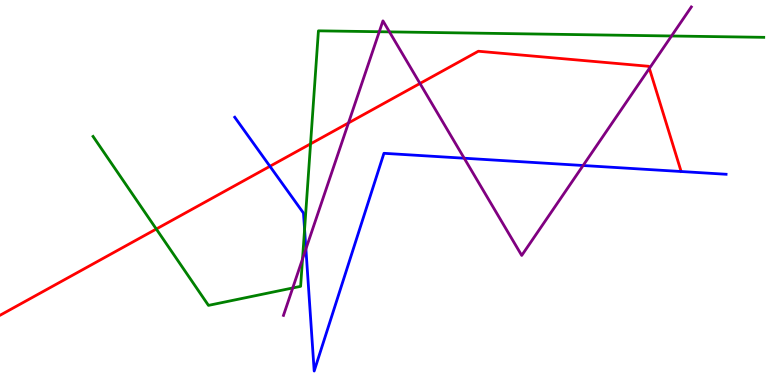[{'lines': ['blue', 'red'], 'intersections': [{'x': 3.48, 'y': 5.68}]}, {'lines': ['green', 'red'], 'intersections': [{'x': 2.02, 'y': 4.05}, {'x': 4.01, 'y': 6.26}]}, {'lines': ['purple', 'red'], 'intersections': [{'x': 4.5, 'y': 6.81}, {'x': 5.42, 'y': 7.83}, {'x': 8.38, 'y': 8.22}]}, {'lines': ['blue', 'green'], 'intersections': [{'x': 3.93, 'y': 4.04}]}, {'lines': ['blue', 'purple'], 'intersections': [{'x': 3.95, 'y': 3.53}, {'x': 5.99, 'y': 5.89}, {'x': 7.52, 'y': 5.7}]}, {'lines': ['green', 'purple'], 'intersections': [{'x': 3.78, 'y': 2.52}, {'x': 3.9, 'y': 3.27}, {'x': 4.89, 'y': 9.18}, {'x': 5.03, 'y': 9.17}, {'x': 8.66, 'y': 9.07}]}]